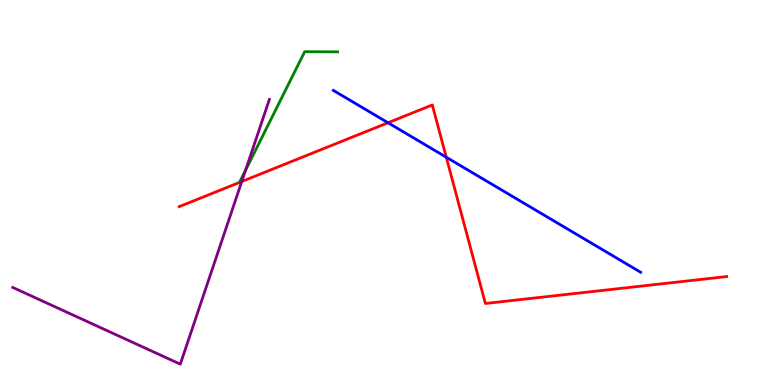[{'lines': ['blue', 'red'], 'intersections': [{'x': 5.01, 'y': 6.81}, {'x': 5.76, 'y': 5.92}]}, {'lines': ['green', 'red'], 'intersections': []}, {'lines': ['purple', 'red'], 'intersections': [{'x': 3.12, 'y': 5.29}]}, {'lines': ['blue', 'green'], 'intersections': []}, {'lines': ['blue', 'purple'], 'intersections': []}, {'lines': ['green', 'purple'], 'intersections': [{'x': 3.17, 'y': 5.58}]}]